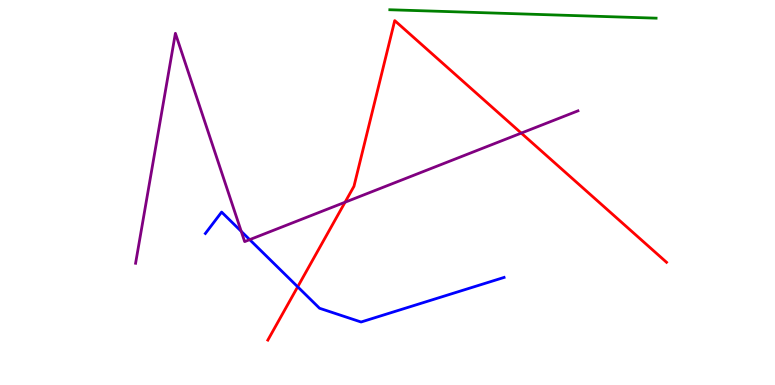[{'lines': ['blue', 'red'], 'intersections': [{'x': 3.84, 'y': 2.55}]}, {'lines': ['green', 'red'], 'intersections': []}, {'lines': ['purple', 'red'], 'intersections': [{'x': 4.45, 'y': 4.75}, {'x': 6.73, 'y': 6.54}]}, {'lines': ['blue', 'green'], 'intersections': []}, {'lines': ['blue', 'purple'], 'intersections': [{'x': 3.11, 'y': 3.99}, {'x': 3.22, 'y': 3.78}]}, {'lines': ['green', 'purple'], 'intersections': []}]